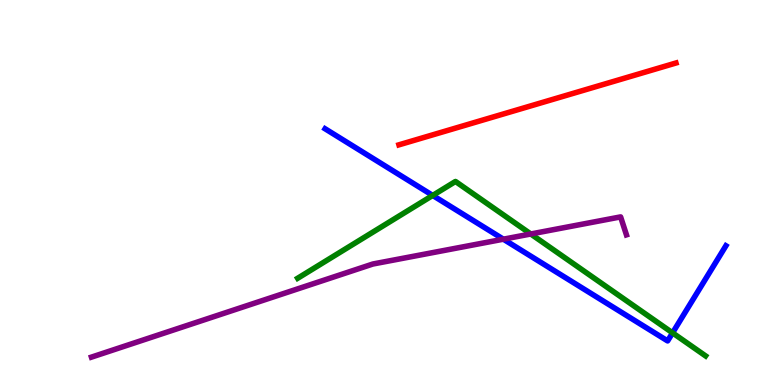[{'lines': ['blue', 'red'], 'intersections': []}, {'lines': ['green', 'red'], 'intersections': []}, {'lines': ['purple', 'red'], 'intersections': []}, {'lines': ['blue', 'green'], 'intersections': [{'x': 5.58, 'y': 4.92}, {'x': 8.68, 'y': 1.35}]}, {'lines': ['blue', 'purple'], 'intersections': [{'x': 6.5, 'y': 3.79}]}, {'lines': ['green', 'purple'], 'intersections': [{'x': 6.85, 'y': 3.92}]}]